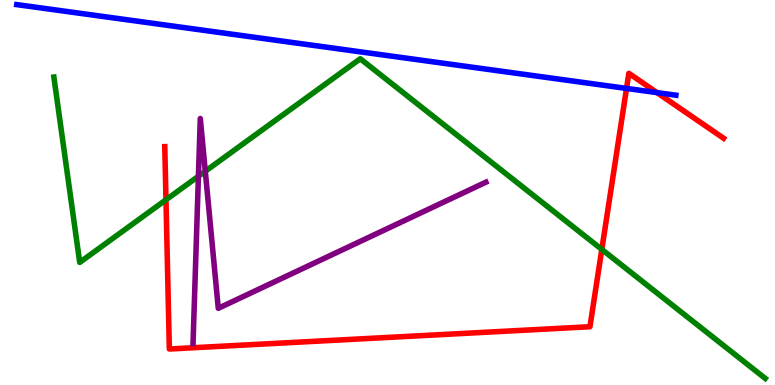[{'lines': ['blue', 'red'], 'intersections': [{'x': 8.08, 'y': 7.7}, {'x': 8.48, 'y': 7.59}]}, {'lines': ['green', 'red'], 'intersections': [{'x': 2.14, 'y': 4.81}, {'x': 7.77, 'y': 3.52}]}, {'lines': ['purple', 'red'], 'intersections': []}, {'lines': ['blue', 'green'], 'intersections': []}, {'lines': ['blue', 'purple'], 'intersections': []}, {'lines': ['green', 'purple'], 'intersections': [{'x': 2.56, 'y': 5.42}, {'x': 2.65, 'y': 5.55}]}]